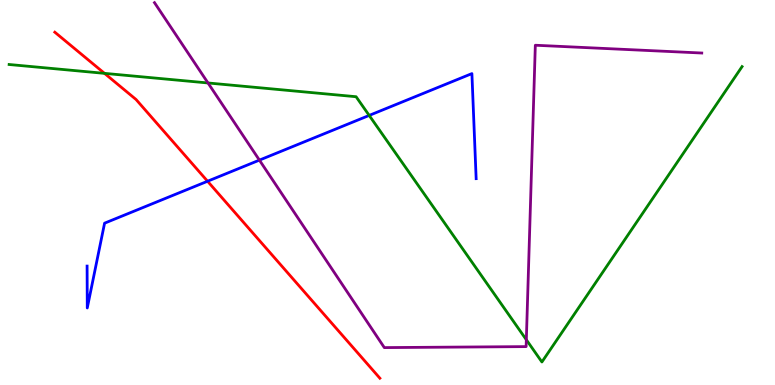[{'lines': ['blue', 'red'], 'intersections': [{'x': 2.68, 'y': 5.29}]}, {'lines': ['green', 'red'], 'intersections': [{'x': 1.35, 'y': 8.09}]}, {'lines': ['purple', 'red'], 'intersections': []}, {'lines': ['blue', 'green'], 'intersections': [{'x': 4.76, 'y': 7.0}]}, {'lines': ['blue', 'purple'], 'intersections': [{'x': 3.35, 'y': 5.84}]}, {'lines': ['green', 'purple'], 'intersections': [{'x': 2.68, 'y': 7.85}, {'x': 6.79, 'y': 1.18}]}]